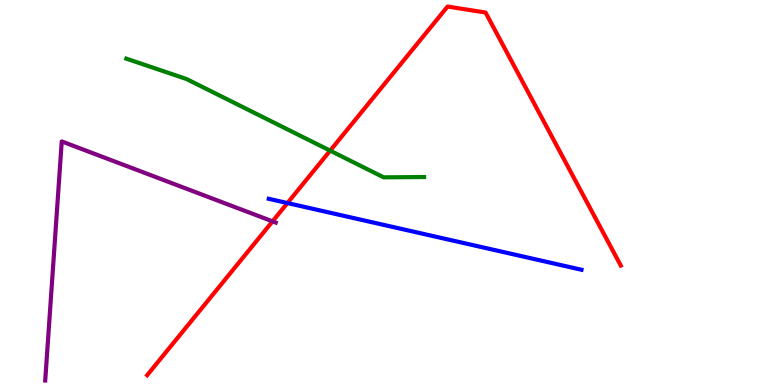[{'lines': ['blue', 'red'], 'intersections': [{'x': 3.71, 'y': 4.73}]}, {'lines': ['green', 'red'], 'intersections': [{'x': 4.26, 'y': 6.09}]}, {'lines': ['purple', 'red'], 'intersections': [{'x': 3.52, 'y': 4.25}]}, {'lines': ['blue', 'green'], 'intersections': []}, {'lines': ['blue', 'purple'], 'intersections': []}, {'lines': ['green', 'purple'], 'intersections': []}]